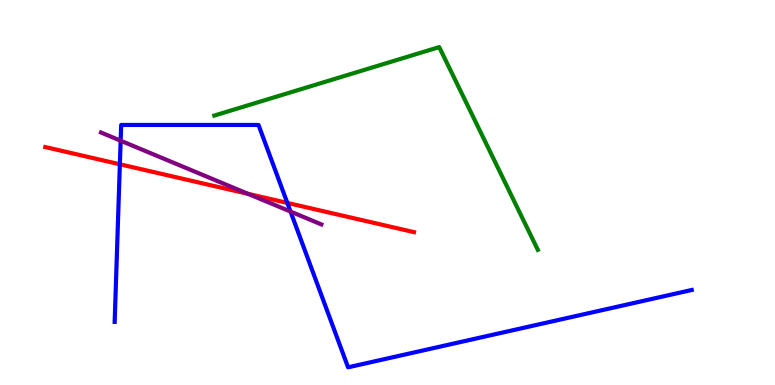[{'lines': ['blue', 'red'], 'intersections': [{'x': 1.55, 'y': 5.73}, {'x': 3.71, 'y': 4.73}]}, {'lines': ['green', 'red'], 'intersections': []}, {'lines': ['purple', 'red'], 'intersections': [{'x': 3.2, 'y': 4.96}]}, {'lines': ['blue', 'green'], 'intersections': []}, {'lines': ['blue', 'purple'], 'intersections': [{'x': 1.56, 'y': 6.35}, {'x': 3.75, 'y': 4.51}]}, {'lines': ['green', 'purple'], 'intersections': []}]